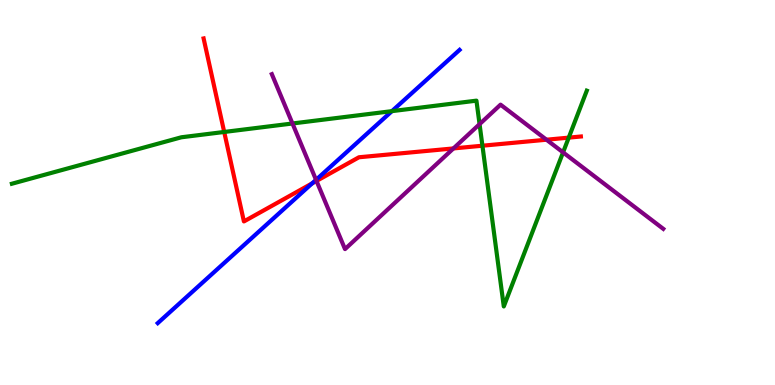[{'lines': ['blue', 'red'], 'intersections': [{'x': 4.03, 'y': 5.24}]}, {'lines': ['green', 'red'], 'intersections': [{'x': 2.89, 'y': 6.57}, {'x': 6.22, 'y': 6.22}, {'x': 7.34, 'y': 6.43}]}, {'lines': ['purple', 'red'], 'intersections': [{'x': 4.08, 'y': 5.3}, {'x': 5.85, 'y': 6.14}, {'x': 7.05, 'y': 6.37}]}, {'lines': ['blue', 'green'], 'intersections': [{'x': 5.06, 'y': 7.11}]}, {'lines': ['blue', 'purple'], 'intersections': [{'x': 4.08, 'y': 5.33}]}, {'lines': ['green', 'purple'], 'intersections': [{'x': 3.77, 'y': 6.79}, {'x': 6.19, 'y': 6.78}, {'x': 7.27, 'y': 6.04}]}]